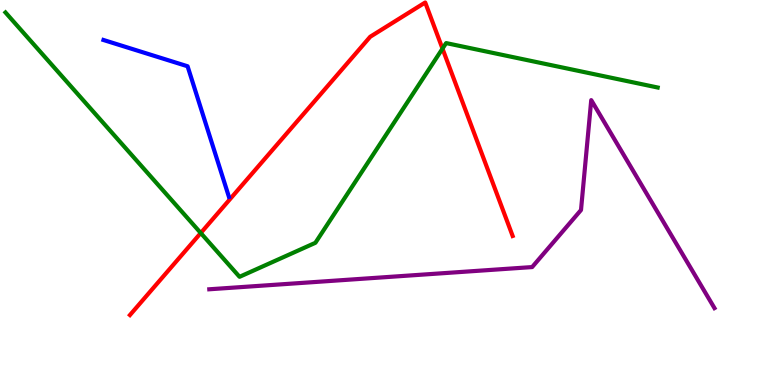[{'lines': ['blue', 'red'], 'intersections': []}, {'lines': ['green', 'red'], 'intersections': [{'x': 2.59, 'y': 3.95}, {'x': 5.71, 'y': 8.74}]}, {'lines': ['purple', 'red'], 'intersections': []}, {'lines': ['blue', 'green'], 'intersections': []}, {'lines': ['blue', 'purple'], 'intersections': []}, {'lines': ['green', 'purple'], 'intersections': []}]